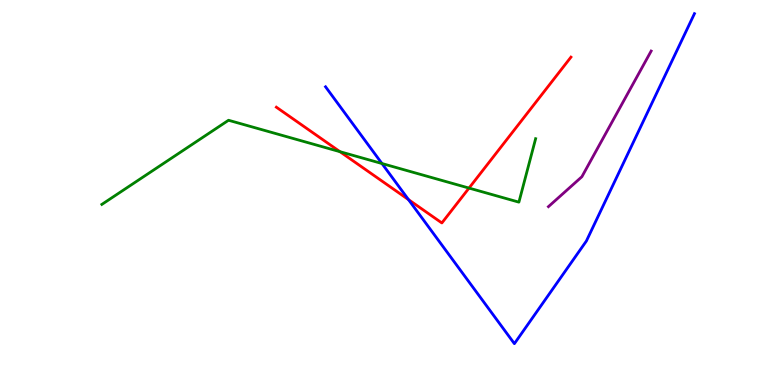[{'lines': ['blue', 'red'], 'intersections': [{'x': 5.27, 'y': 4.82}]}, {'lines': ['green', 'red'], 'intersections': [{'x': 4.39, 'y': 6.06}, {'x': 6.05, 'y': 5.11}]}, {'lines': ['purple', 'red'], 'intersections': []}, {'lines': ['blue', 'green'], 'intersections': [{'x': 4.93, 'y': 5.75}]}, {'lines': ['blue', 'purple'], 'intersections': []}, {'lines': ['green', 'purple'], 'intersections': []}]